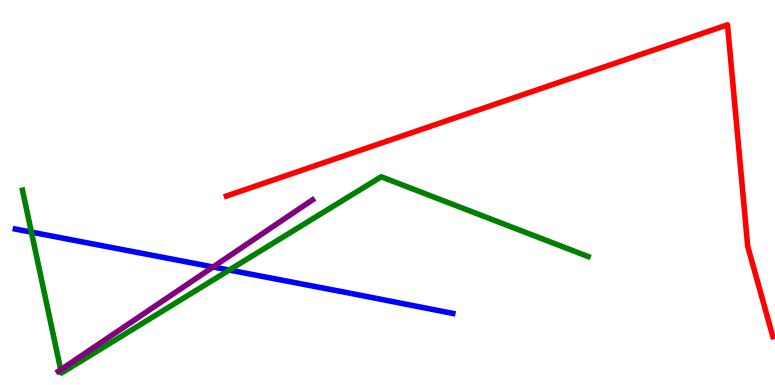[{'lines': ['blue', 'red'], 'intersections': []}, {'lines': ['green', 'red'], 'intersections': []}, {'lines': ['purple', 'red'], 'intersections': []}, {'lines': ['blue', 'green'], 'intersections': [{'x': 0.405, 'y': 3.97}, {'x': 2.96, 'y': 2.99}]}, {'lines': ['blue', 'purple'], 'intersections': [{'x': 2.75, 'y': 3.07}]}, {'lines': ['green', 'purple'], 'intersections': [{'x': 0.784, 'y': 0.396}]}]